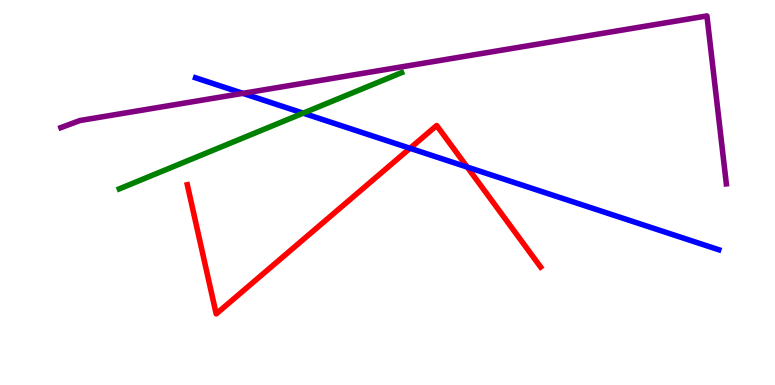[{'lines': ['blue', 'red'], 'intersections': [{'x': 5.29, 'y': 6.15}, {'x': 6.03, 'y': 5.66}]}, {'lines': ['green', 'red'], 'intersections': []}, {'lines': ['purple', 'red'], 'intersections': []}, {'lines': ['blue', 'green'], 'intersections': [{'x': 3.91, 'y': 7.06}]}, {'lines': ['blue', 'purple'], 'intersections': [{'x': 3.13, 'y': 7.58}]}, {'lines': ['green', 'purple'], 'intersections': []}]